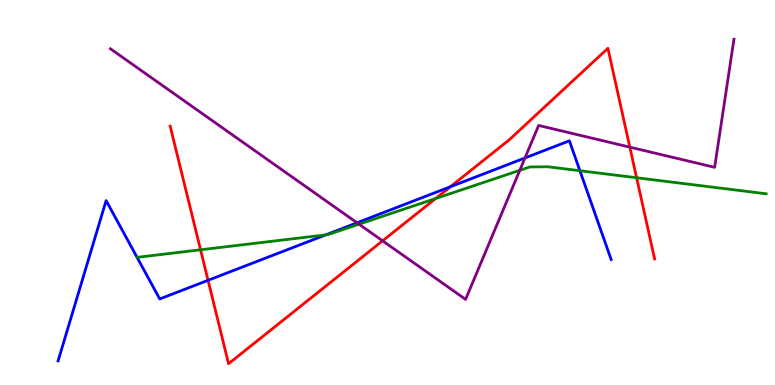[{'lines': ['blue', 'red'], 'intersections': [{'x': 2.68, 'y': 2.72}, {'x': 5.81, 'y': 5.15}]}, {'lines': ['green', 'red'], 'intersections': [{'x': 2.59, 'y': 3.51}, {'x': 5.62, 'y': 4.84}, {'x': 8.21, 'y': 5.38}]}, {'lines': ['purple', 'red'], 'intersections': [{'x': 4.94, 'y': 3.74}, {'x': 8.13, 'y': 6.18}]}, {'lines': ['blue', 'green'], 'intersections': [{'x': 4.2, 'y': 3.9}, {'x': 7.48, 'y': 5.57}]}, {'lines': ['blue', 'purple'], 'intersections': [{'x': 4.61, 'y': 4.21}, {'x': 6.77, 'y': 5.9}]}, {'lines': ['green', 'purple'], 'intersections': [{'x': 4.63, 'y': 4.18}, {'x': 6.71, 'y': 5.58}]}]